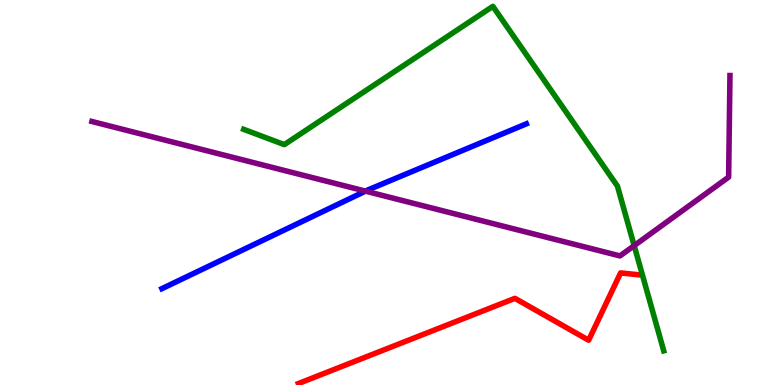[{'lines': ['blue', 'red'], 'intersections': []}, {'lines': ['green', 'red'], 'intersections': []}, {'lines': ['purple', 'red'], 'intersections': []}, {'lines': ['blue', 'green'], 'intersections': []}, {'lines': ['blue', 'purple'], 'intersections': [{'x': 4.72, 'y': 5.04}]}, {'lines': ['green', 'purple'], 'intersections': [{'x': 8.18, 'y': 3.62}]}]